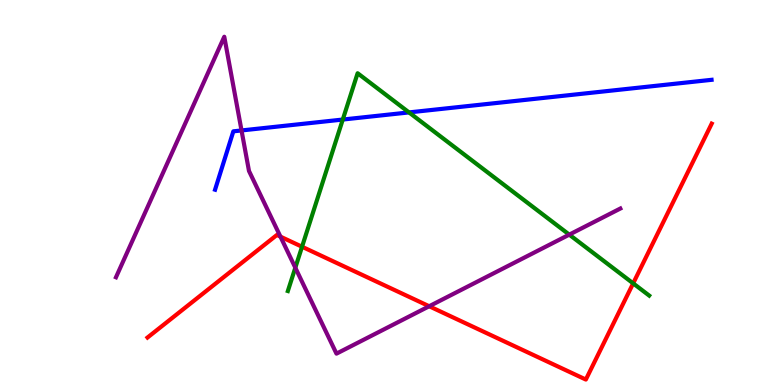[{'lines': ['blue', 'red'], 'intersections': []}, {'lines': ['green', 'red'], 'intersections': [{'x': 3.9, 'y': 3.59}, {'x': 8.17, 'y': 2.64}]}, {'lines': ['purple', 'red'], 'intersections': [{'x': 3.62, 'y': 3.85}, {'x': 5.54, 'y': 2.05}]}, {'lines': ['blue', 'green'], 'intersections': [{'x': 4.42, 'y': 6.89}, {'x': 5.28, 'y': 7.08}]}, {'lines': ['blue', 'purple'], 'intersections': [{'x': 3.12, 'y': 6.61}]}, {'lines': ['green', 'purple'], 'intersections': [{'x': 3.81, 'y': 3.05}, {'x': 7.35, 'y': 3.91}]}]